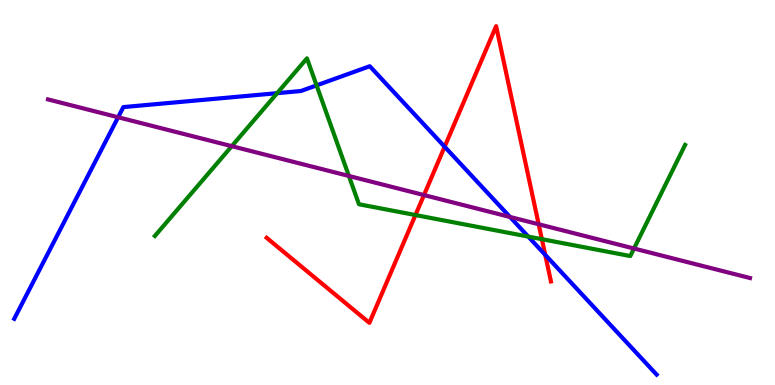[{'lines': ['blue', 'red'], 'intersections': [{'x': 5.74, 'y': 6.19}, {'x': 7.04, 'y': 3.38}]}, {'lines': ['green', 'red'], 'intersections': [{'x': 5.36, 'y': 4.41}, {'x': 6.99, 'y': 3.79}]}, {'lines': ['purple', 'red'], 'intersections': [{'x': 5.47, 'y': 4.93}, {'x': 6.95, 'y': 4.18}]}, {'lines': ['blue', 'green'], 'intersections': [{'x': 3.58, 'y': 7.58}, {'x': 4.08, 'y': 7.78}, {'x': 6.82, 'y': 3.86}]}, {'lines': ['blue', 'purple'], 'intersections': [{'x': 1.52, 'y': 6.95}, {'x': 6.58, 'y': 4.36}]}, {'lines': ['green', 'purple'], 'intersections': [{'x': 2.99, 'y': 6.2}, {'x': 4.5, 'y': 5.43}, {'x': 8.18, 'y': 3.55}]}]